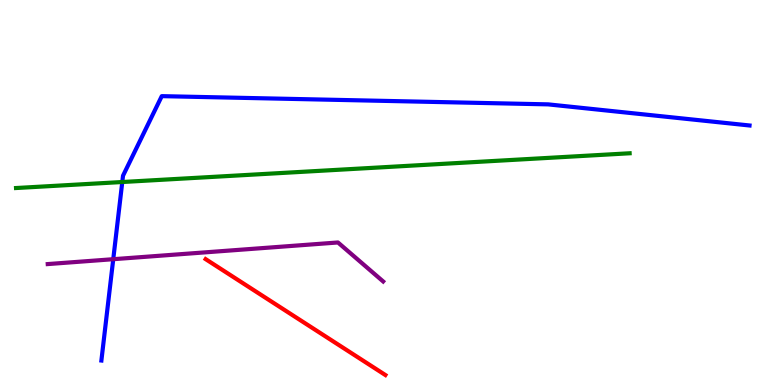[{'lines': ['blue', 'red'], 'intersections': []}, {'lines': ['green', 'red'], 'intersections': []}, {'lines': ['purple', 'red'], 'intersections': []}, {'lines': ['blue', 'green'], 'intersections': [{'x': 1.58, 'y': 5.27}]}, {'lines': ['blue', 'purple'], 'intersections': [{'x': 1.46, 'y': 3.27}]}, {'lines': ['green', 'purple'], 'intersections': []}]